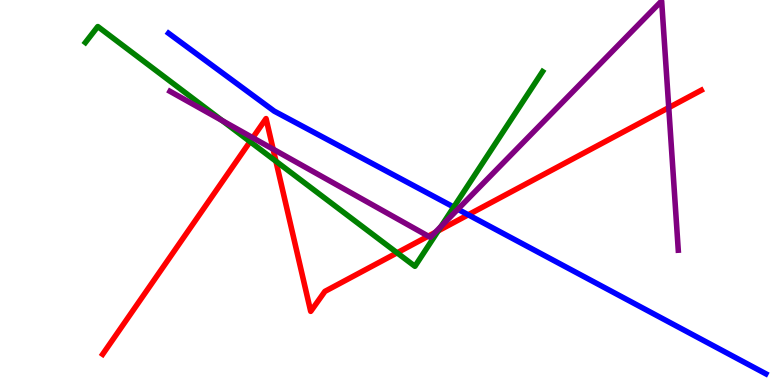[{'lines': ['blue', 'red'], 'intersections': [{'x': 6.04, 'y': 4.42}]}, {'lines': ['green', 'red'], 'intersections': [{'x': 3.23, 'y': 6.32}, {'x': 3.56, 'y': 5.81}, {'x': 5.12, 'y': 3.43}, {'x': 5.65, 'y': 4.0}]}, {'lines': ['purple', 'red'], 'intersections': [{'x': 3.26, 'y': 6.42}, {'x': 3.52, 'y': 6.13}, {'x': 5.53, 'y': 3.87}, {'x': 5.61, 'y': 3.96}, {'x': 8.63, 'y': 7.2}]}, {'lines': ['blue', 'green'], 'intersections': [{'x': 5.85, 'y': 4.62}]}, {'lines': ['blue', 'purple'], 'intersections': [{'x': 5.91, 'y': 4.57}]}, {'lines': ['green', 'purple'], 'intersections': [{'x': 2.87, 'y': 6.87}, {'x': 5.69, 'y': 4.12}]}]